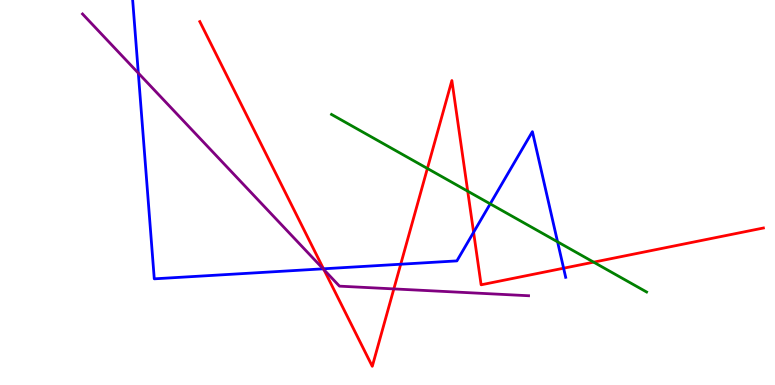[{'lines': ['blue', 'red'], 'intersections': [{'x': 4.17, 'y': 3.02}, {'x': 5.17, 'y': 3.14}, {'x': 6.11, 'y': 3.97}, {'x': 7.27, 'y': 3.03}]}, {'lines': ['green', 'red'], 'intersections': [{'x': 5.51, 'y': 5.62}, {'x': 6.04, 'y': 5.03}, {'x': 7.66, 'y': 3.19}]}, {'lines': ['purple', 'red'], 'intersections': [{'x': 4.18, 'y': 2.99}, {'x': 5.08, 'y': 2.5}]}, {'lines': ['blue', 'green'], 'intersections': [{'x': 6.33, 'y': 4.7}, {'x': 7.19, 'y': 3.72}]}, {'lines': ['blue', 'purple'], 'intersections': [{'x': 1.78, 'y': 8.1}, {'x': 4.17, 'y': 3.02}]}, {'lines': ['green', 'purple'], 'intersections': []}]